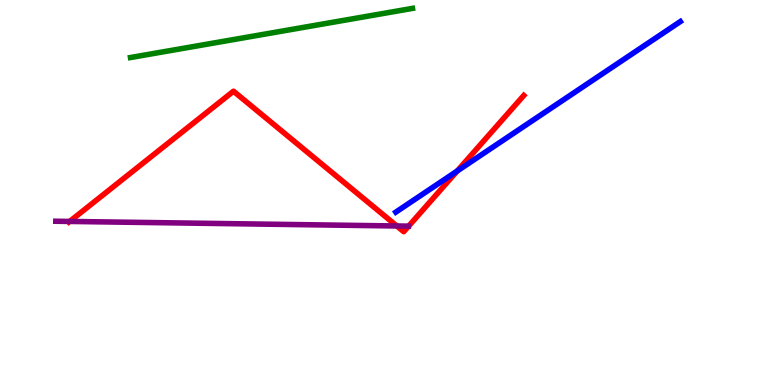[{'lines': ['blue', 'red'], 'intersections': [{'x': 5.9, 'y': 5.56}]}, {'lines': ['green', 'red'], 'intersections': []}, {'lines': ['purple', 'red'], 'intersections': [{'x': 0.899, 'y': 4.25}, {'x': 5.12, 'y': 4.13}]}, {'lines': ['blue', 'green'], 'intersections': []}, {'lines': ['blue', 'purple'], 'intersections': []}, {'lines': ['green', 'purple'], 'intersections': []}]